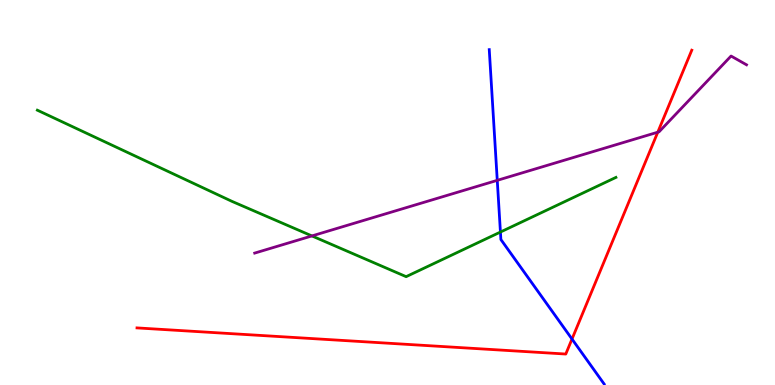[{'lines': ['blue', 'red'], 'intersections': [{'x': 7.38, 'y': 1.19}]}, {'lines': ['green', 'red'], 'intersections': []}, {'lines': ['purple', 'red'], 'intersections': [{'x': 8.49, 'y': 6.57}]}, {'lines': ['blue', 'green'], 'intersections': [{'x': 6.46, 'y': 3.97}]}, {'lines': ['blue', 'purple'], 'intersections': [{'x': 6.42, 'y': 5.32}]}, {'lines': ['green', 'purple'], 'intersections': [{'x': 4.02, 'y': 3.87}]}]